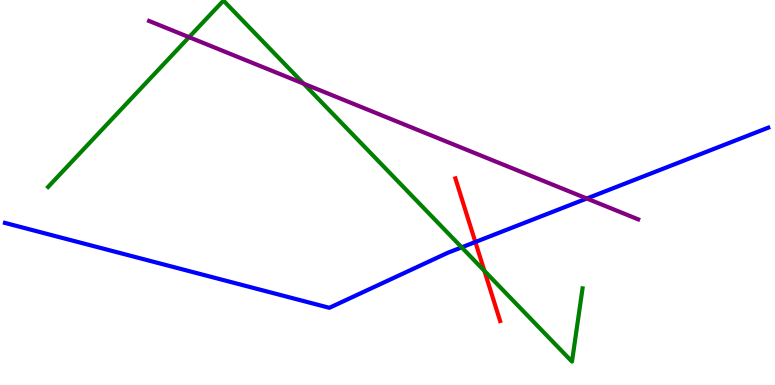[{'lines': ['blue', 'red'], 'intersections': [{'x': 6.13, 'y': 3.71}]}, {'lines': ['green', 'red'], 'intersections': [{'x': 6.25, 'y': 2.96}]}, {'lines': ['purple', 'red'], 'intersections': []}, {'lines': ['blue', 'green'], 'intersections': [{'x': 5.96, 'y': 3.58}]}, {'lines': ['blue', 'purple'], 'intersections': [{'x': 7.57, 'y': 4.84}]}, {'lines': ['green', 'purple'], 'intersections': [{'x': 2.44, 'y': 9.03}, {'x': 3.92, 'y': 7.83}]}]